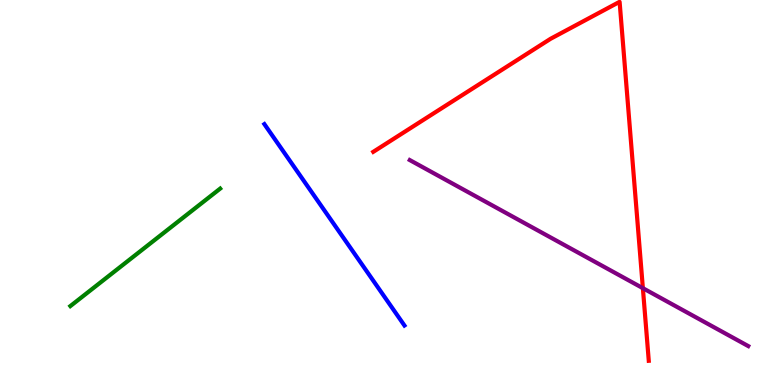[{'lines': ['blue', 'red'], 'intersections': []}, {'lines': ['green', 'red'], 'intersections': []}, {'lines': ['purple', 'red'], 'intersections': [{'x': 8.3, 'y': 2.52}]}, {'lines': ['blue', 'green'], 'intersections': []}, {'lines': ['blue', 'purple'], 'intersections': []}, {'lines': ['green', 'purple'], 'intersections': []}]